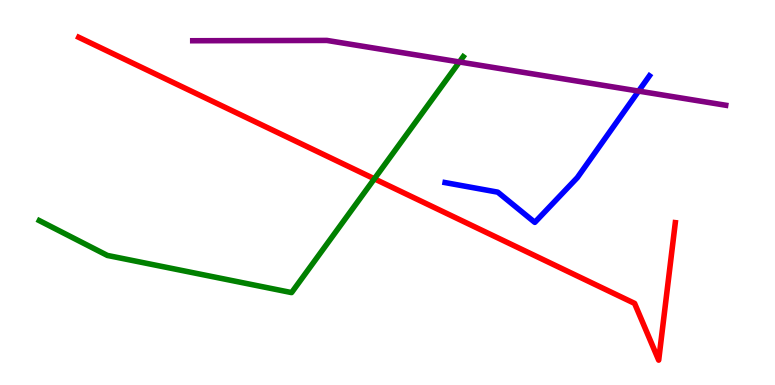[{'lines': ['blue', 'red'], 'intersections': []}, {'lines': ['green', 'red'], 'intersections': [{'x': 4.83, 'y': 5.36}]}, {'lines': ['purple', 'red'], 'intersections': []}, {'lines': ['blue', 'green'], 'intersections': []}, {'lines': ['blue', 'purple'], 'intersections': [{'x': 8.24, 'y': 7.63}]}, {'lines': ['green', 'purple'], 'intersections': [{'x': 5.93, 'y': 8.39}]}]